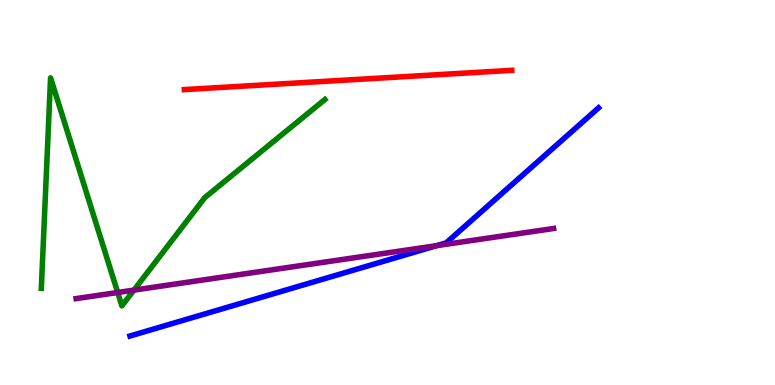[{'lines': ['blue', 'red'], 'intersections': []}, {'lines': ['green', 'red'], 'intersections': []}, {'lines': ['purple', 'red'], 'intersections': []}, {'lines': ['blue', 'green'], 'intersections': []}, {'lines': ['blue', 'purple'], 'intersections': [{'x': 5.63, 'y': 3.62}]}, {'lines': ['green', 'purple'], 'intersections': [{'x': 1.52, 'y': 2.4}, {'x': 1.73, 'y': 2.46}]}]